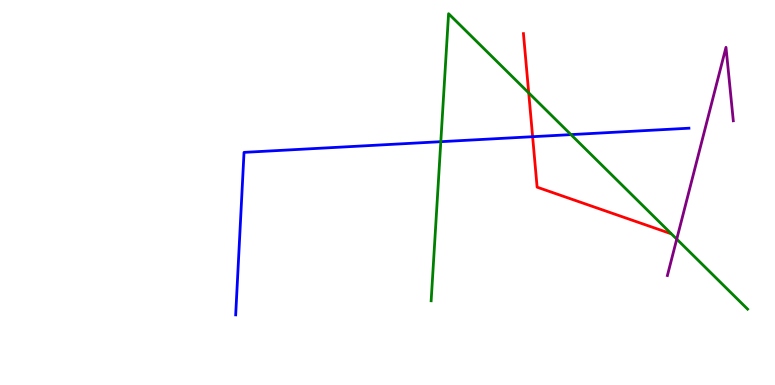[{'lines': ['blue', 'red'], 'intersections': [{'x': 6.87, 'y': 6.45}]}, {'lines': ['green', 'red'], 'intersections': [{'x': 6.82, 'y': 7.59}]}, {'lines': ['purple', 'red'], 'intersections': []}, {'lines': ['blue', 'green'], 'intersections': [{'x': 5.69, 'y': 6.32}, {'x': 7.37, 'y': 6.5}]}, {'lines': ['blue', 'purple'], 'intersections': []}, {'lines': ['green', 'purple'], 'intersections': [{'x': 8.73, 'y': 3.79}]}]